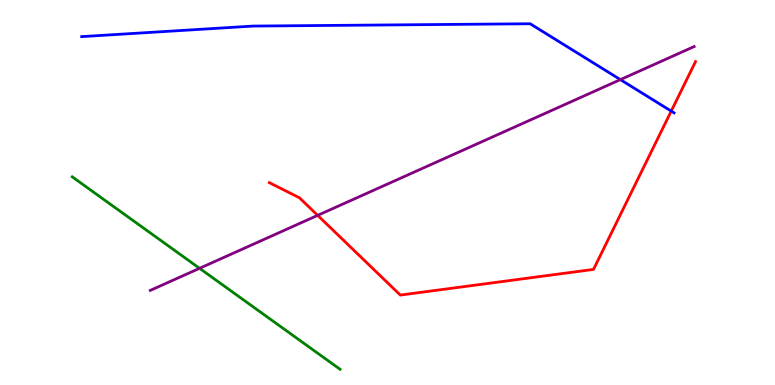[{'lines': ['blue', 'red'], 'intersections': [{'x': 8.66, 'y': 7.11}]}, {'lines': ['green', 'red'], 'intersections': []}, {'lines': ['purple', 'red'], 'intersections': [{'x': 4.1, 'y': 4.41}]}, {'lines': ['blue', 'green'], 'intersections': []}, {'lines': ['blue', 'purple'], 'intersections': [{'x': 8.0, 'y': 7.93}]}, {'lines': ['green', 'purple'], 'intersections': [{'x': 2.57, 'y': 3.03}]}]